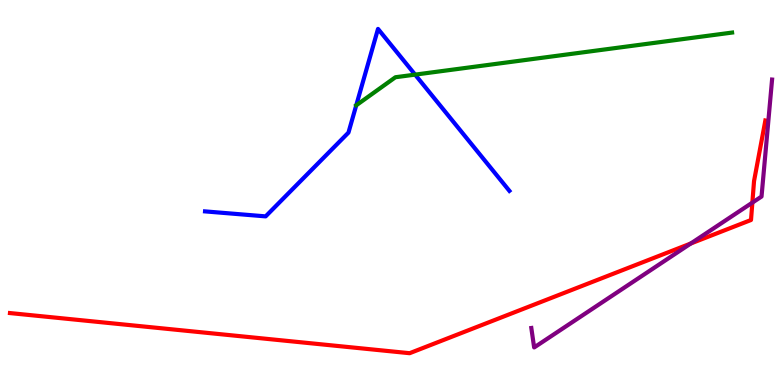[{'lines': ['blue', 'red'], 'intersections': []}, {'lines': ['green', 'red'], 'intersections': []}, {'lines': ['purple', 'red'], 'intersections': [{'x': 8.91, 'y': 3.68}, {'x': 9.71, 'y': 4.74}]}, {'lines': ['blue', 'green'], 'intersections': [{'x': 4.6, 'y': 7.26}, {'x': 5.36, 'y': 8.06}]}, {'lines': ['blue', 'purple'], 'intersections': []}, {'lines': ['green', 'purple'], 'intersections': []}]